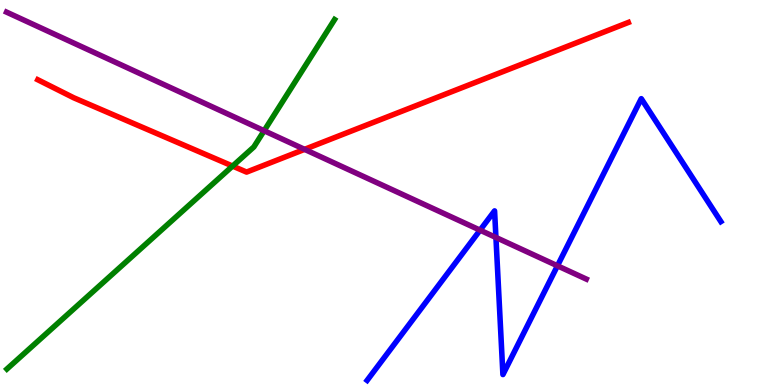[{'lines': ['blue', 'red'], 'intersections': []}, {'lines': ['green', 'red'], 'intersections': [{'x': 3.0, 'y': 5.69}]}, {'lines': ['purple', 'red'], 'intersections': [{'x': 3.93, 'y': 6.12}]}, {'lines': ['blue', 'green'], 'intersections': []}, {'lines': ['blue', 'purple'], 'intersections': [{'x': 6.19, 'y': 4.02}, {'x': 6.4, 'y': 3.83}, {'x': 7.19, 'y': 3.1}]}, {'lines': ['green', 'purple'], 'intersections': [{'x': 3.41, 'y': 6.6}]}]